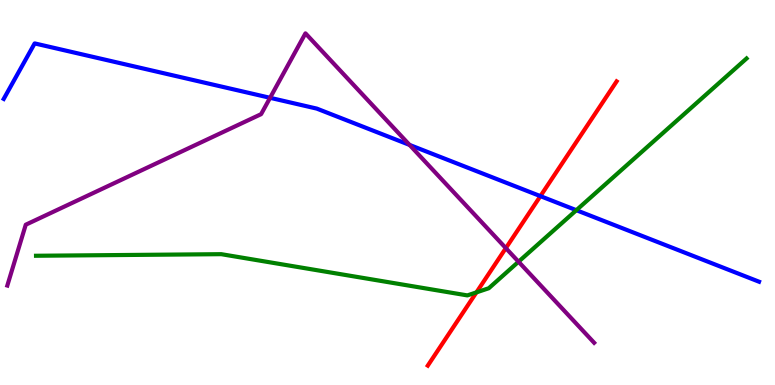[{'lines': ['blue', 'red'], 'intersections': [{'x': 6.97, 'y': 4.91}]}, {'lines': ['green', 'red'], 'intersections': [{'x': 6.15, 'y': 2.41}]}, {'lines': ['purple', 'red'], 'intersections': [{'x': 6.53, 'y': 3.56}]}, {'lines': ['blue', 'green'], 'intersections': [{'x': 7.44, 'y': 4.54}]}, {'lines': ['blue', 'purple'], 'intersections': [{'x': 3.48, 'y': 7.46}, {'x': 5.28, 'y': 6.24}]}, {'lines': ['green', 'purple'], 'intersections': [{'x': 6.69, 'y': 3.2}]}]